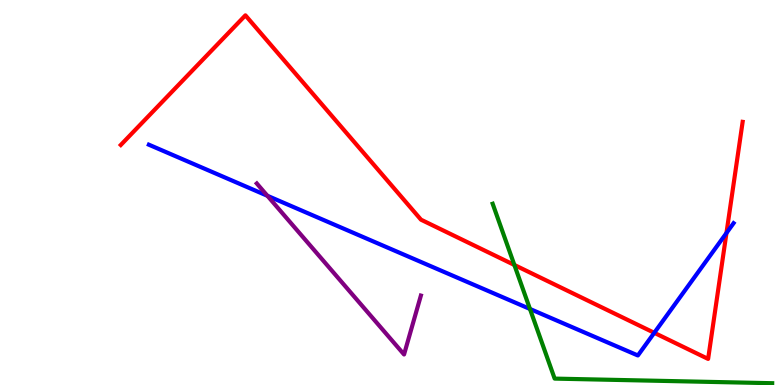[{'lines': ['blue', 'red'], 'intersections': [{'x': 8.44, 'y': 1.36}, {'x': 9.37, 'y': 3.95}]}, {'lines': ['green', 'red'], 'intersections': [{'x': 6.64, 'y': 3.12}]}, {'lines': ['purple', 'red'], 'intersections': []}, {'lines': ['blue', 'green'], 'intersections': [{'x': 6.84, 'y': 1.98}]}, {'lines': ['blue', 'purple'], 'intersections': [{'x': 3.45, 'y': 4.91}]}, {'lines': ['green', 'purple'], 'intersections': []}]